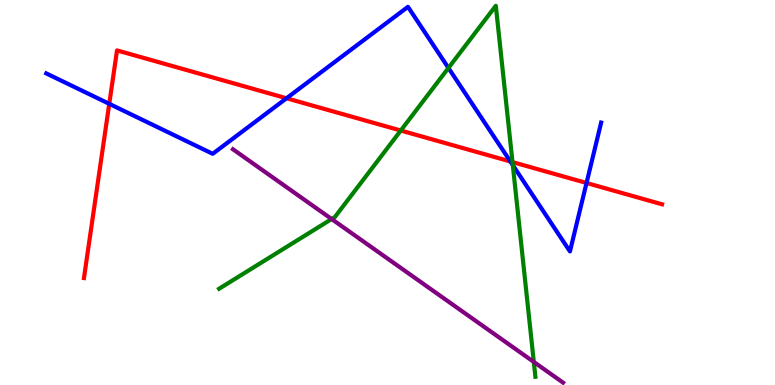[{'lines': ['blue', 'red'], 'intersections': [{'x': 1.41, 'y': 7.3}, {'x': 3.7, 'y': 7.45}, {'x': 6.59, 'y': 5.81}, {'x': 7.57, 'y': 5.25}]}, {'lines': ['green', 'red'], 'intersections': [{'x': 5.17, 'y': 6.61}, {'x': 6.61, 'y': 5.79}]}, {'lines': ['purple', 'red'], 'intersections': []}, {'lines': ['blue', 'green'], 'intersections': [{'x': 5.79, 'y': 8.23}, {'x': 6.62, 'y': 5.71}]}, {'lines': ['blue', 'purple'], 'intersections': []}, {'lines': ['green', 'purple'], 'intersections': [{'x': 4.28, 'y': 4.31}, {'x': 6.89, 'y': 0.599}]}]